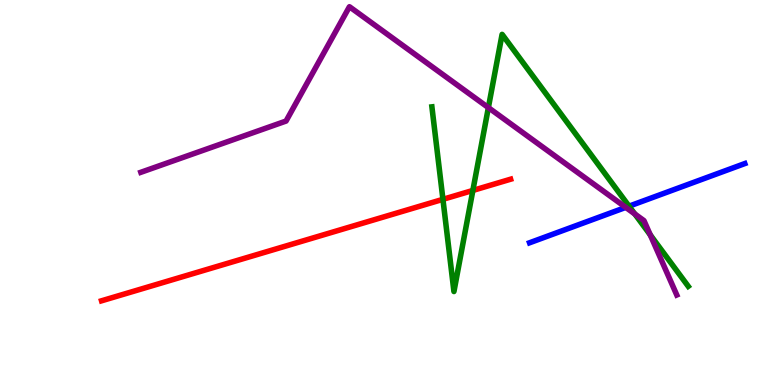[{'lines': ['blue', 'red'], 'intersections': []}, {'lines': ['green', 'red'], 'intersections': [{'x': 5.72, 'y': 4.82}, {'x': 6.1, 'y': 5.05}]}, {'lines': ['purple', 'red'], 'intersections': []}, {'lines': ['blue', 'green'], 'intersections': [{'x': 8.12, 'y': 4.64}]}, {'lines': ['blue', 'purple'], 'intersections': [{'x': 8.07, 'y': 4.61}]}, {'lines': ['green', 'purple'], 'intersections': [{'x': 6.3, 'y': 7.2}, {'x': 8.19, 'y': 4.44}, {'x': 8.39, 'y': 3.9}]}]